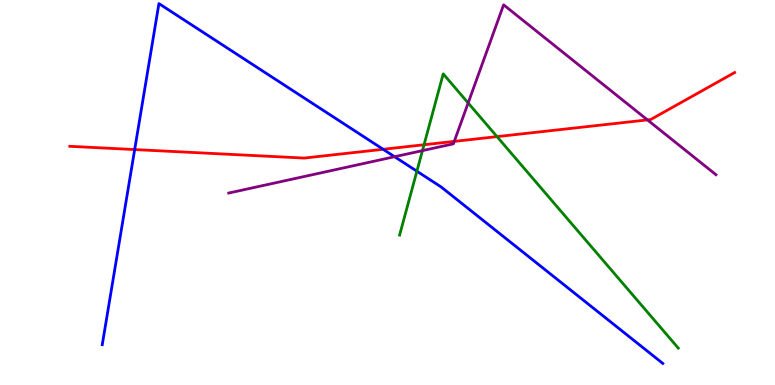[{'lines': ['blue', 'red'], 'intersections': [{'x': 1.74, 'y': 6.12}, {'x': 4.94, 'y': 6.12}]}, {'lines': ['green', 'red'], 'intersections': [{'x': 5.47, 'y': 6.24}, {'x': 6.41, 'y': 6.45}]}, {'lines': ['purple', 'red'], 'intersections': [{'x': 5.86, 'y': 6.33}, {'x': 8.35, 'y': 6.89}]}, {'lines': ['blue', 'green'], 'intersections': [{'x': 5.38, 'y': 5.55}]}, {'lines': ['blue', 'purple'], 'intersections': [{'x': 5.09, 'y': 5.93}]}, {'lines': ['green', 'purple'], 'intersections': [{'x': 5.45, 'y': 6.09}, {'x': 6.04, 'y': 7.33}]}]